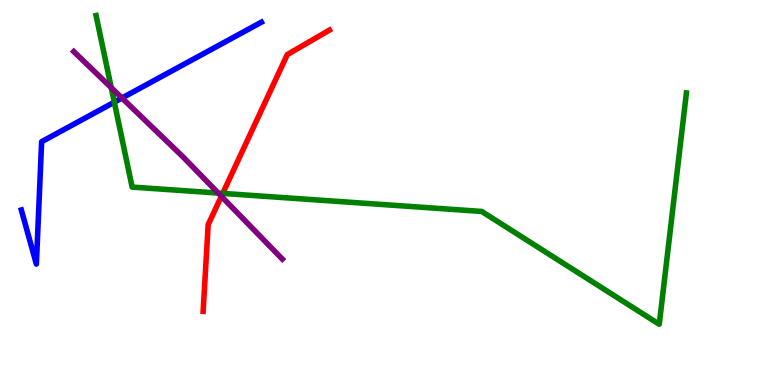[{'lines': ['blue', 'red'], 'intersections': []}, {'lines': ['green', 'red'], 'intersections': [{'x': 2.87, 'y': 4.98}]}, {'lines': ['purple', 'red'], 'intersections': [{'x': 2.86, 'y': 4.9}]}, {'lines': ['blue', 'green'], 'intersections': [{'x': 1.47, 'y': 7.35}]}, {'lines': ['blue', 'purple'], 'intersections': [{'x': 1.57, 'y': 7.45}]}, {'lines': ['green', 'purple'], 'intersections': [{'x': 1.44, 'y': 7.72}, {'x': 2.82, 'y': 4.99}]}]